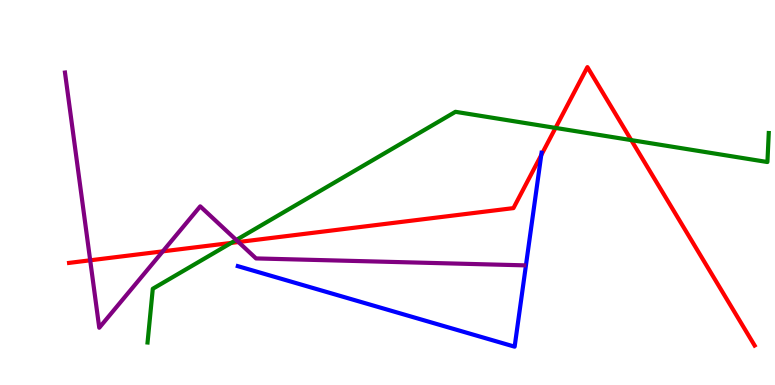[{'lines': ['blue', 'red'], 'intersections': [{'x': 6.98, 'y': 5.97}]}, {'lines': ['green', 'red'], 'intersections': [{'x': 2.98, 'y': 3.69}, {'x': 7.17, 'y': 6.68}, {'x': 8.15, 'y': 6.36}]}, {'lines': ['purple', 'red'], 'intersections': [{'x': 1.16, 'y': 3.24}, {'x': 2.1, 'y': 3.47}, {'x': 3.08, 'y': 3.71}]}, {'lines': ['blue', 'green'], 'intersections': []}, {'lines': ['blue', 'purple'], 'intersections': []}, {'lines': ['green', 'purple'], 'intersections': [{'x': 3.05, 'y': 3.77}]}]